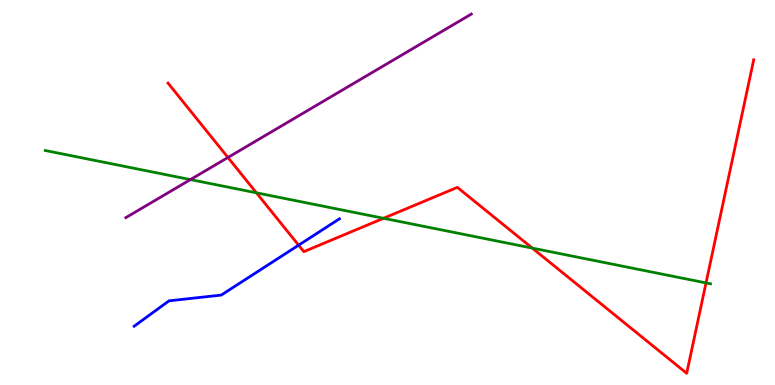[{'lines': ['blue', 'red'], 'intersections': [{'x': 3.85, 'y': 3.63}]}, {'lines': ['green', 'red'], 'intersections': [{'x': 3.31, 'y': 4.99}, {'x': 4.95, 'y': 4.33}, {'x': 6.87, 'y': 3.56}, {'x': 9.11, 'y': 2.65}]}, {'lines': ['purple', 'red'], 'intersections': [{'x': 2.94, 'y': 5.91}]}, {'lines': ['blue', 'green'], 'intersections': []}, {'lines': ['blue', 'purple'], 'intersections': []}, {'lines': ['green', 'purple'], 'intersections': [{'x': 2.46, 'y': 5.34}]}]